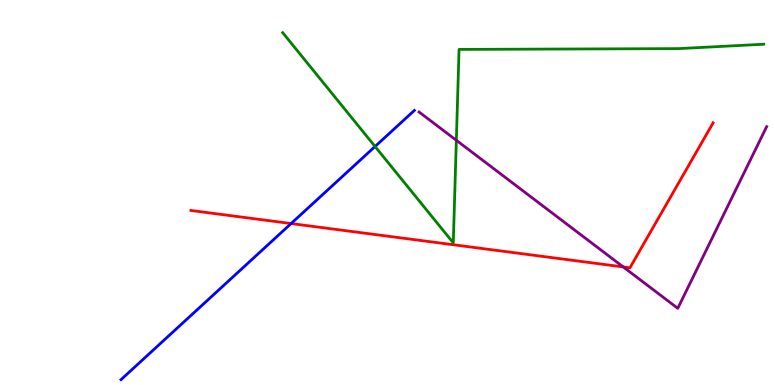[{'lines': ['blue', 'red'], 'intersections': [{'x': 3.76, 'y': 4.19}]}, {'lines': ['green', 'red'], 'intersections': []}, {'lines': ['purple', 'red'], 'intersections': [{'x': 8.04, 'y': 3.07}]}, {'lines': ['blue', 'green'], 'intersections': [{'x': 4.84, 'y': 6.19}]}, {'lines': ['blue', 'purple'], 'intersections': []}, {'lines': ['green', 'purple'], 'intersections': [{'x': 5.89, 'y': 6.36}]}]